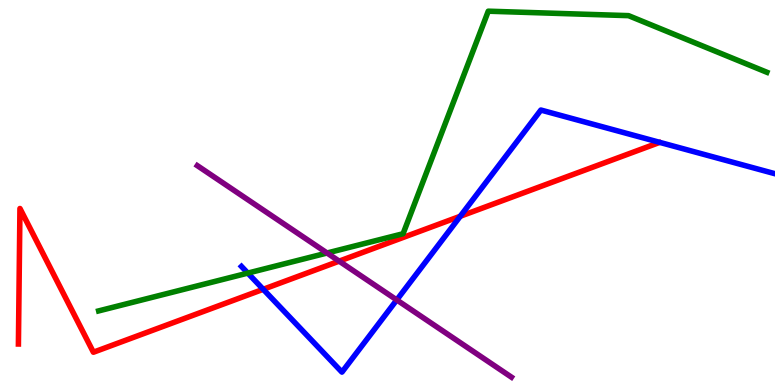[{'lines': ['blue', 'red'], 'intersections': [{'x': 3.4, 'y': 2.49}, {'x': 5.94, 'y': 4.38}]}, {'lines': ['green', 'red'], 'intersections': []}, {'lines': ['purple', 'red'], 'intersections': [{'x': 4.38, 'y': 3.22}]}, {'lines': ['blue', 'green'], 'intersections': [{'x': 3.2, 'y': 2.91}]}, {'lines': ['blue', 'purple'], 'intersections': [{'x': 5.12, 'y': 2.21}]}, {'lines': ['green', 'purple'], 'intersections': [{'x': 4.22, 'y': 3.43}]}]